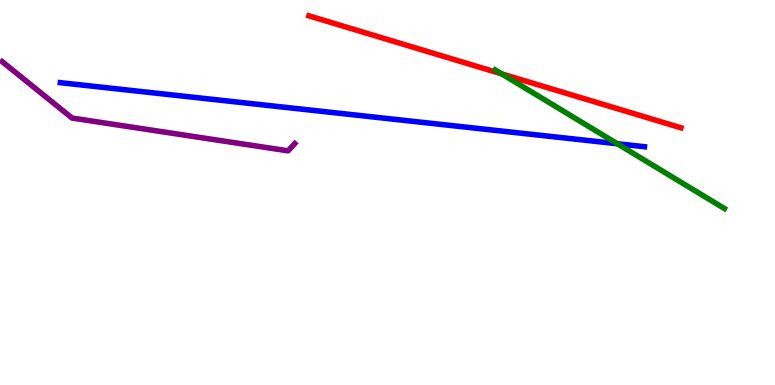[{'lines': ['blue', 'red'], 'intersections': []}, {'lines': ['green', 'red'], 'intersections': [{'x': 6.47, 'y': 8.08}]}, {'lines': ['purple', 'red'], 'intersections': []}, {'lines': ['blue', 'green'], 'intersections': [{'x': 7.96, 'y': 6.27}]}, {'lines': ['blue', 'purple'], 'intersections': []}, {'lines': ['green', 'purple'], 'intersections': []}]